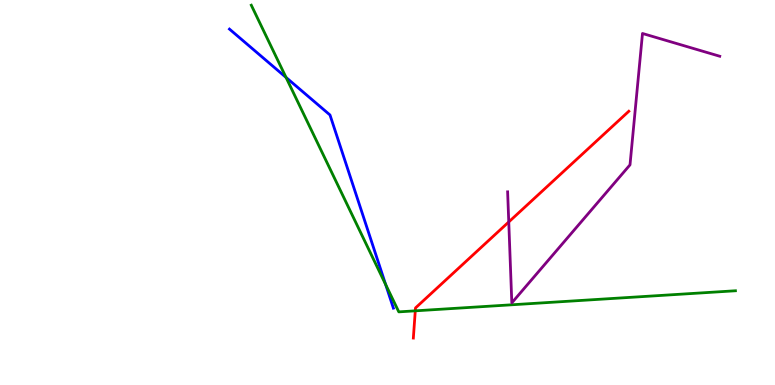[{'lines': ['blue', 'red'], 'intersections': []}, {'lines': ['green', 'red'], 'intersections': [{'x': 5.36, 'y': 1.93}]}, {'lines': ['purple', 'red'], 'intersections': [{'x': 6.56, 'y': 4.23}]}, {'lines': ['blue', 'green'], 'intersections': [{'x': 3.69, 'y': 7.99}, {'x': 4.98, 'y': 2.61}]}, {'lines': ['blue', 'purple'], 'intersections': []}, {'lines': ['green', 'purple'], 'intersections': []}]